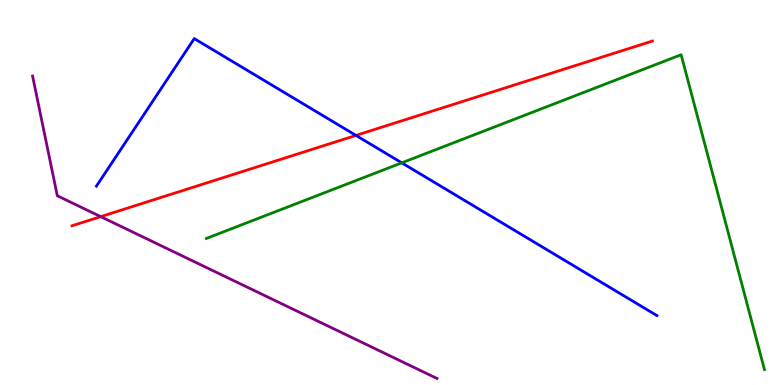[{'lines': ['blue', 'red'], 'intersections': [{'x': 4.59, 'y': 6.48}]}, {'lines': ['green', 'red'], 'intersections': []}, {'lines': ['purple', 'red'], 'intersections': [{'x': 1.3, 'y': 4.37}]}, {'lines': ['blue', 'green'], 'intersections': [{'x': 5.18, 'y': 5.77}]}, {'lines': ['blue', 'purple'], 'intersections': []}, {'lines': ['green', 'purple'], 'intersections': []}]